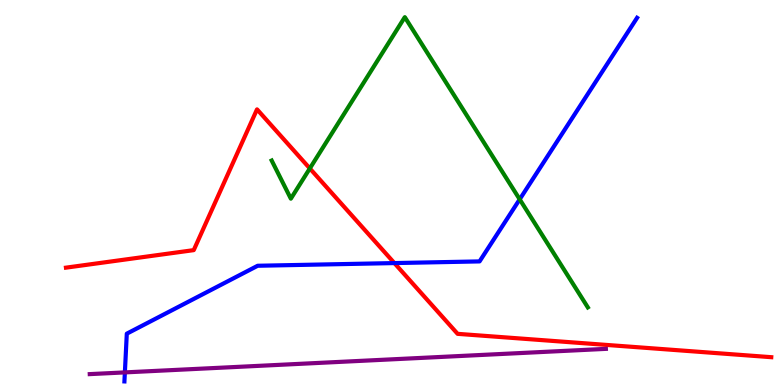[{'lines': ['blue', 'red'], 'intersections': [{'x': 5.09, 'y': 3.17}]}, {'lines': ['green', 'red'], 'intersections': [{'x': 4.0, 'y': 5.62}]}, {'lines': ['purple', 'red'], 'intersections': []}, {'lines': ['blue', 'green'], 'intersections': [{'x': 6.71, 'y': 4.82}]}, {'lines': ['blue', 'purple'], 'intersections': [{'x': 1.61, 'y': 0.327}]}, {'lines': ['green', 'purple'], 'intersections': []}]